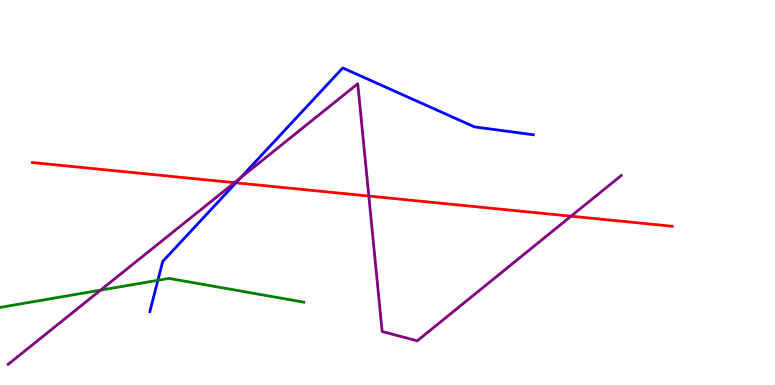[{'lines': ['blue', 'red'], 'intersections': [{'x': 3.04, 'y': 5.25}]}, {'lines': ['green', 'red'], 'intersections': []}, {'lines': ['purple', 'red'], 'intersections': [{'x': 3.03, 'y': 5.26}, {'x': 4.76, 'y': 4.91}, {'x': 7.37, 'y': 4.38}]}, {'lines': ['blue', 'green'], 'intersections': [{'x': 2.04, 'y': 2.72}]}, {'lines': ['blue', 'purple'], 'intersections': [{'x': 3.1, 'y': 5.38}]}, {'lines': ['green', 'purple'], 'intersections': [{'x': 1.3, 'y': 2.46}]}]